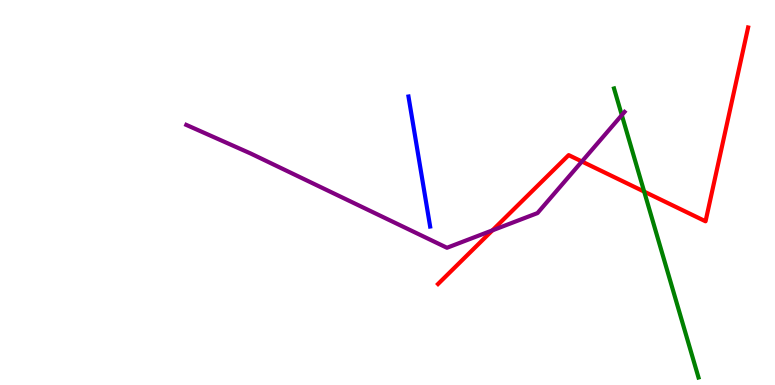[{'lines': ['blue', 'red'], 'intersections': []}, {'lines': ['green', 'red'], 'intersections': [{'x': 8.31, 'y': 5.02}]}, {'lines': ['purple', 'red'], 'intersections': [{'x': 6.35, 'y': 4.02}, {'x': 7.51, 'y': 5.81}]}, {'lines': ['blue', 'green'], 'intersections': []}, {'lines': ['blue', 'purple'], 'intersections': []}, {'lines': ['green', 'purple'], 'intersections': [{'x': 8.02, 'y': 7.01}]}]